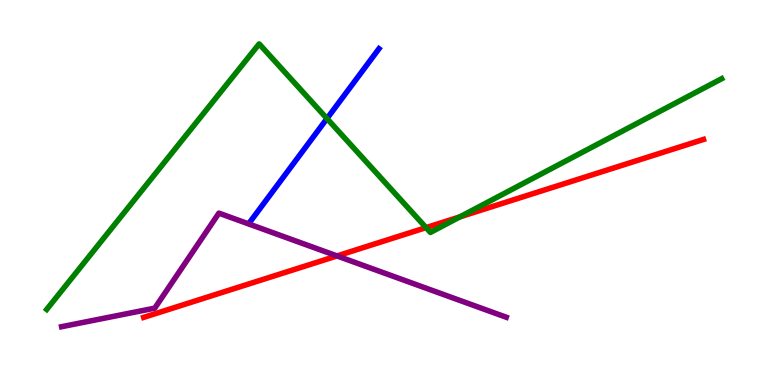[{'lines': ['blue', 'red'], 'intersections': []}, {'lines': ['green', 'red'], 'intersections': [{'x': 5.5, 'y': 4.09}, {'x': 5.93, 'y': 4.37}]}, {'lines': ['purple', 'red'], 'intersections': [{'x': 4.35, 'y': 3.35}]}, {'lines': ['blue', 'green'], 'intersections': [{'x': 4.22, 'y': 6.92}]}, {'lines': ['blue', 'purple'], 'intersections': []}, {'lines': ['green', 'purple'], 'intersections': []}]